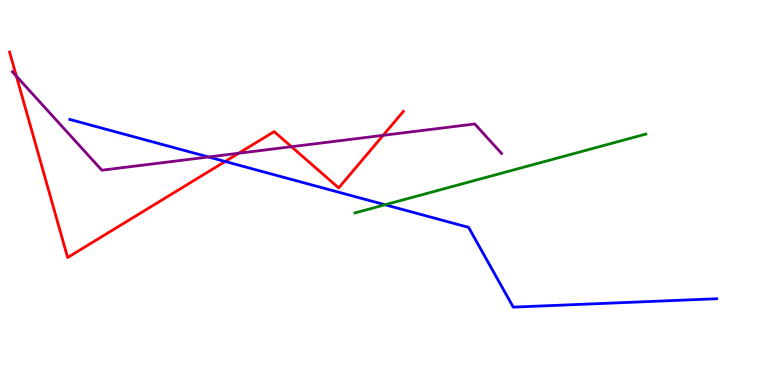[{'lines': ['blue', 'red'], 'intersections': [{'x': 2.91, 'y': 5.81}]}, {'lines': ['green', 'red'], 'intersections': []}, {'lines': ['purple', 'red'], 'intersections': [{'x': 0.211, 'y': 8.02}, {'x': 3.08, 'y': 6.02}, {'x': 3.76, 'y': 6.19}, {'x': 4.94, 'y': 6.48}]}, {'lines': ['blue', 'green'], 'intersections': [{'x': 4.97, 'y': 4.68}]}, {'lines': ['blue', 'purple'], 'intersections': [{'x': 2.69, 'y': 5.92}]}, {'lines': ['green', 'purple'], 'intersections': []}]